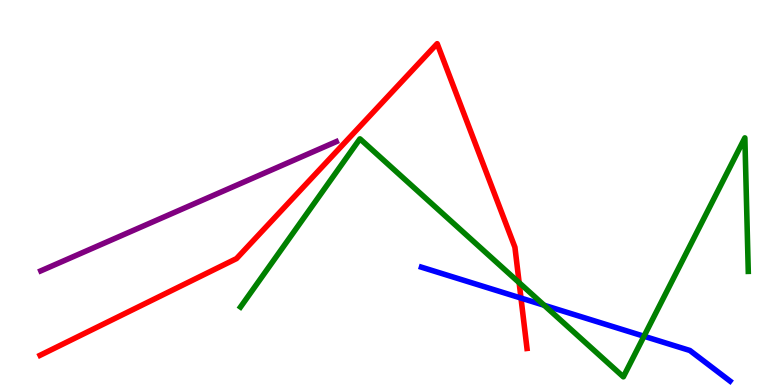[{'lines': ['blue', 'red'], 'intersections': [{'x': 6.72, 'y': 2.26}]}, {'lines': ['green', 'red'], 'intersections': [{'x': 6.7, 'y': 2.66}]}, {'lines': ['purple', 'red'], 'intersections': []}, {'lines': ['blue', 'green'], 'intersections': [{'x': 7.02, 'y': 2.07}, {'x': 8.31, 'y': 1.27}]}, {'lines': ['blue', 'purple'], 'intersections': []}, {'lines': ['green', 'purple'], 'intersections': []}]